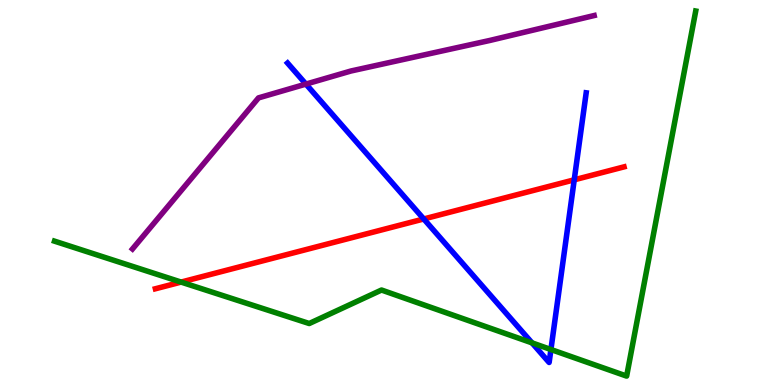[{'lines': ['blue', 'red'], 'intersections': [{'x': 5.47, 'y': 4.31}, {'x': 7.41, 'y': 5.33}]}, {'lines': ['green', 'red'], 'intersections': [{'x': 2.34, 'y': 2.67}]}, {'lines': ['purple', 'red'], 'intersections': []}, {'lines': ['blue', 'green'], 'intersections': [{'x': 6.86, 'y': 1.09}, {'x': 7.11, 'y': 0.922}]}, {'lines': ['blue', 'purple'], 'intersections': [{'x': 3.95, 'y': 7.82}]}, {'lines': ['green', 'purple'], 'intersections': []}]